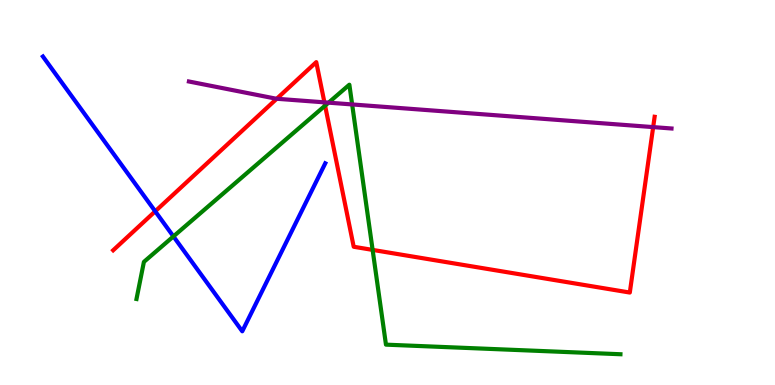[{'lines': ['blue', 'red'], 'intersections': [{'x': 2.0, 'y': 4.51}]}, {'lines': ['green', 'red'], 'intersections': [{'x': 4.19, 'y': 7.26}, {'x': 4.81, 'y': 3.51}]}, {'lines': ['purple', 'red'], 'intersections': [{'x': 3.57, 'y': 7.43}, {'x': 4.19, 'y': 7.34}, {'x': 8.43, 'y': 6.7}]}, {'lines': ['blue', 'green'], 'intersections': [{'x': 2.24, 'y': 3.86}]}, {'lines': ['blue', 'purple'], 'intersections': []}, {'lines': ['green', 'purple'], 'intersections': [{'x': 4.24, 'y': 7.33}, {'x': 4.54, 'y': 7.29}]}]